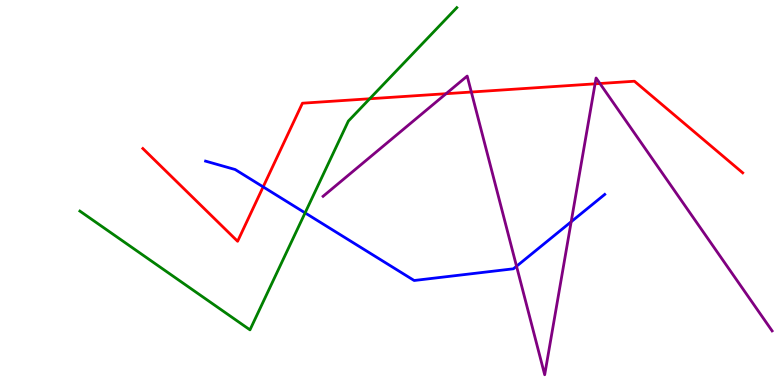[{'lines': ['blue', 'red'], 'intersections': [{'x': 3.4, 'y': 5.15}]}, {'lines': ['green', 'red'], 'intersections': [{'x': 4.77, 'y': 7.43}]}, {'lines': ['purple', 'red'], 'intersections': [{'x': 5.76, 'y': 7.57}, {'x': 6.08, 'y': 7.61}, {'x': 7.68, 'y': 7.82}, {'x': 7.74, 'y': 7.83}]}, {'lines': ['blue', 'green'], 'intersections': [{'x': 3.94, 'y': 4.47}]}, {'lines': ['blue', 'purple'], 'intersections': [{'x': 6.67, 'y': 3.08}, {'x': 7.37, 'y': 4.24}]}, {'lines': ['green', 'purple'], 'intersections': []}]